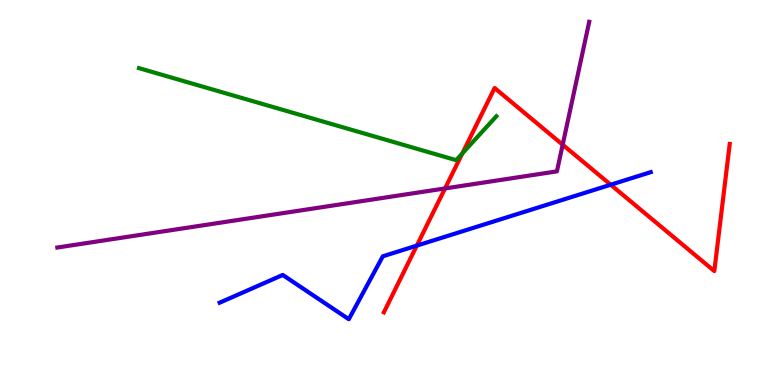[{'lines': ['blue', 'red'], 'intersections': [{'x': 5.38, 'y': 3.62}, {'x': 7.88, 'y': 5.2}]}, {'lines': ['green', 'red'], 'intersections': [{'x': 5.97, 'y': 6.01}]}, {'lines': ['purple', 'red'], 'intersections': [{'x': 5.74, 'y': 5.11}, {'x': 7.26, 'y': 6.24}]}, {'lines': ['blue', 'green'], 'intersections': []}, {'lines': ['blue', 'purple'], 'intersections': []}, {'lines': ['green', 'purple'], 'intersections': []}]